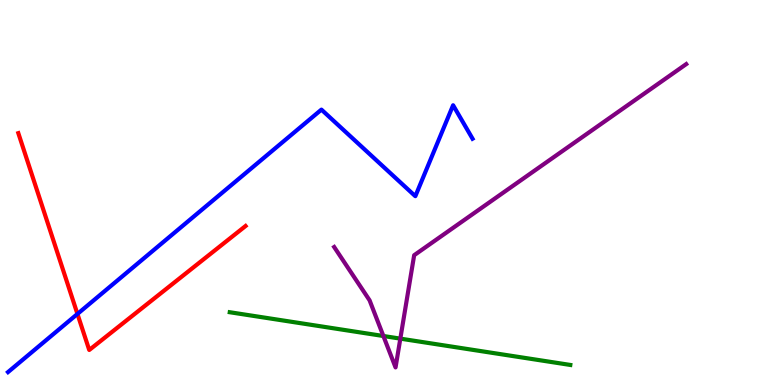[{'lines': ['blue', 'red'], 'intersections': [{'x': 0.999, 'y': 1.85}]}, {'lines': ['green', 'red'], 'intersections': []}, {'lines': ['purple', 'red'], 'intersections': []}, {'lines': ['blue', 'green'], 'intersections': []}, {'lines': ['blue', 'purple'], 'intersections': []}, {'lines': ['green', 'purple'], 'intersections': [{'x': 4.95, 'y': 1.27}, {'x': 5.17, 'y': 1.2}]}]